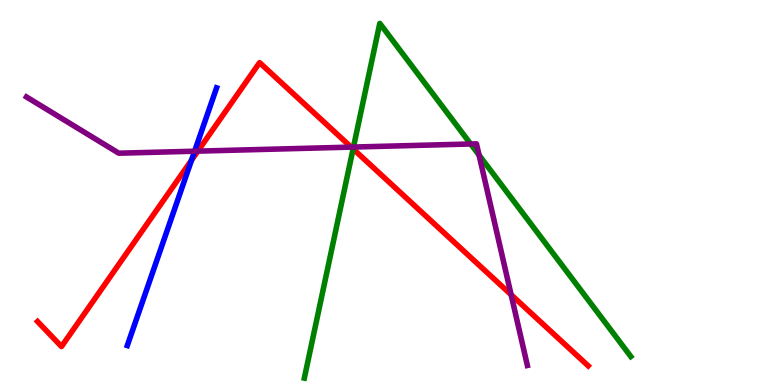[{'lines': ['blue', 'red'], 'intersections': [{'x': 2.47, 'y': 5.84}]}, {'lines': ['green', 'red'], 'intersections': [{'x': 4.56, 'y': 6.13}]}, {'lines': ['purple', 'red'], 'intersections': [{'x': 2.55, 'y': 6.07}, {'x': 4.53, 'y': 6.18}, {'x': 6.6, 'y': 2.34}]}, {'lines': ['blue', 'green'], 'intersections': []}, {'lines': ['blue', 'purple'], 'intersections': [{'x': 2.51, 'y': 6.07}]}, {'lines': ['green', 'purple'], 'intersections': [{'x': 4.56, 'y': 6.18}, {'x': 6.07, 'y': 6.26}, {'x': 6.18, 'y': 5.97}]}]